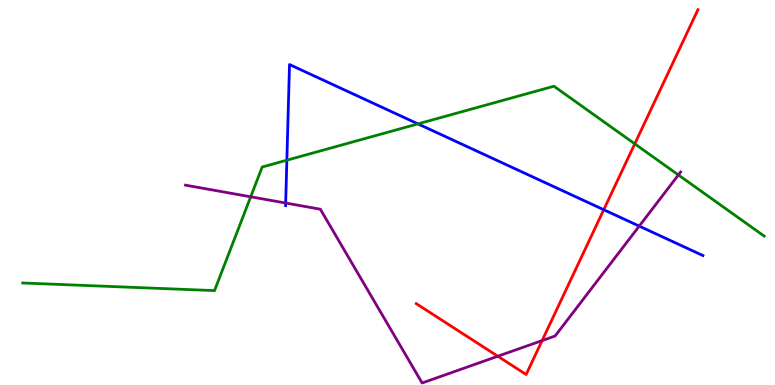[{'lines': ['blue', 'red'], 'intersections': [{'x': 7.79, 'y': 4.55}]}, {'lines': ['green', 'red'], 'intersections': [{'x': 8.19, 'y': 6.26}]}, {'lines': ['purple', 'red'], 'intersections': [{'x': 6.42, 'y': 0.747}, {'x': 7.0, 'y': 1.15}]}, {'lines': ['blue', 'green'], 'intersections': [{'x': 3.7, 'y': 5.84}, {'x': 5.39, 'y': 6.78}]}, {'lines': ['blue', 'purple'], 'intersections': [{'x': 3.69, 'y': 4.73}, {'x': 8.25, 'y': 4.13}]}, {'lines': ['green', 'purple'], 'intersections': [{'x': 3.23, 'y': 4.89}, {'x': 8.75, 'y': 5.46}]}]